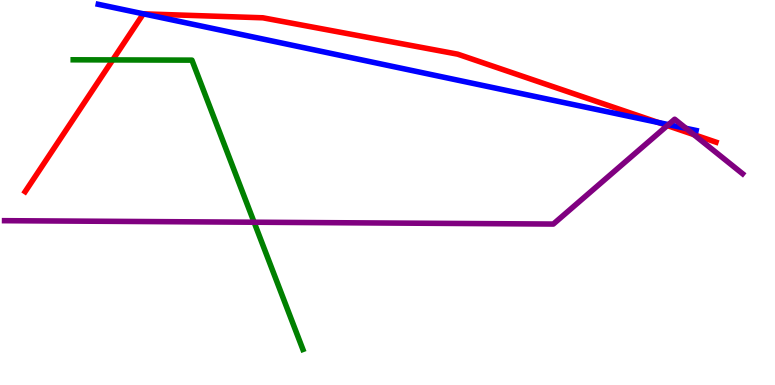[{'lines': ['blue', 'red'], 'intersections': [{'x': 1.85, 'y': 9.64}, {'x': 8.49, 'y': 6.82}]}, {'lines': ['green', 'red'], 'intersections': [{'x': 1.45, 'y': 8.44}]}, {'lines': ['purple', 'red'], 'intersections': [{'x': 8.61, 'y': 6.74}, {'x': 8.95, 'y': 6.5}]}, {'lines': ['blue', 'green'], 'intersections': []}, {'lines': ['blue', 'purple'], 'intersections': [{'x': 8.63, 'y': 6.76}, {'x': 8.85, 'y': 6.67}]}, {'lines': ['green', 'purple'], 'intersections': [{'x': 3.28, 'y': 4.23}]}]